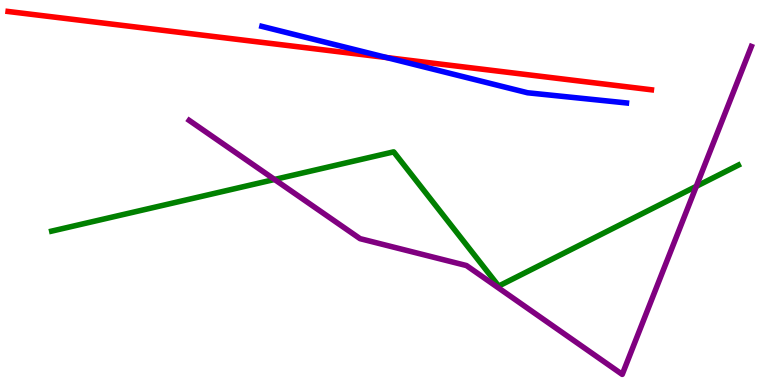[{'lines': ['blue', 'red'], 'intersections': [{'x': 4.99, 'y': 8.5}]}, {'lines': ['green', 'red'], 'intersections': []}, {'lines': ['purple', 'red'], 'intersections': []}, {'lines': ['blue', 'green'], 'intersections': []}, {'lines': ['blue', 'purple'], 'intersections': []}, {'lines': ['green', 'purple'], 'intersections': [{'x': 3.54, 'y': 5.34}, {'x': 8.98, 'y': 5.16}]}]